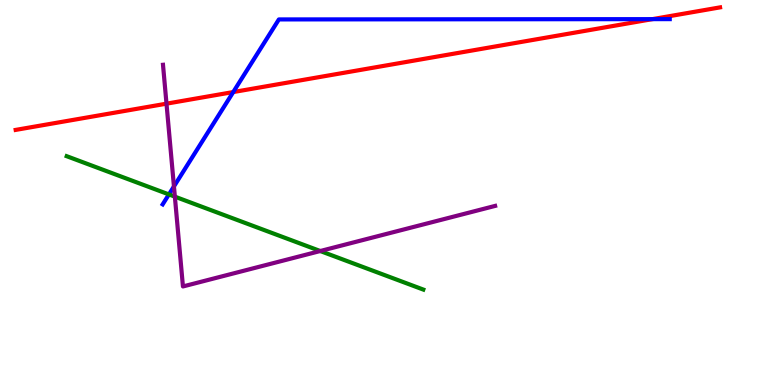[{'lines': ['blue', 'red'], 'intersections': [{'x': 3.01, 'y': 7.61}, {'x': 8.42, 'y': 9.5}]}, {'lines': ['green', 'red'], 'intersections': []}, {'lines': ['purple', 'red'], 'intersections': [{'x': 2.15, 'y': 7.31}]}, {'lines': ['blue', 'green'], 'intersections': [{'x': 2.18, 'y': 4.95}]}, {'lines': ['blue', 'purple'], 'intersections': [{'x': 2.24, 'y': 5.16}]}, {'lines': ['green', 'purple'], 'intersections': [{'x': 2.26, 'y': 4.89}, {'x': 4.13, 'y': 3.48}]}]